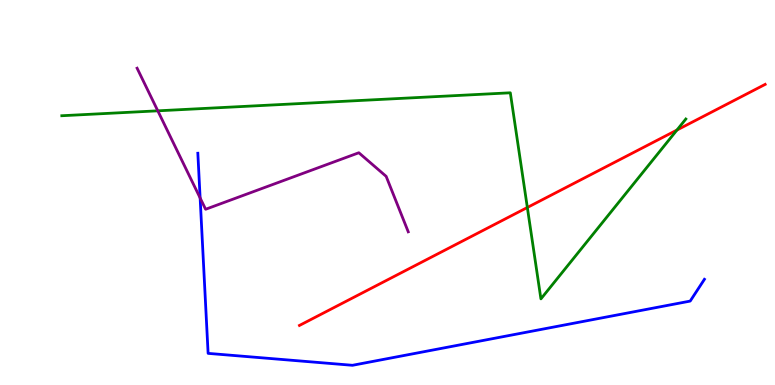[{'lines': ['blue', 'red'], 'intersections': []}, {'lines': ['green', 'red'], 'intersections': [{'x': 6.8, 'y': 4.61}, {'x': 8.73, 'y': 6.62}]}, {'lines': ['purple', 'red'], 'intersections': []}, {'lines': ['blue', 'green'], 'intersections': []}, {'lines': ['blue', 'purple'], 'intersections': [{'x': 2.58, 'y': 4.86}]}, {'lines': ['green', 'purple'], 'intersections': [{'x': 2.04, 'y': 7.12}]}]